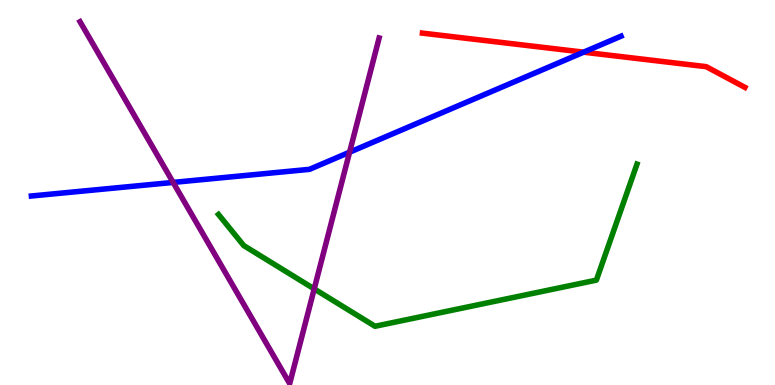[{'lines': ['blue', 'red'], 'intersections': [{'x': 7.53, 'y': 8.64}]}, {'lines': ['green', 'red'], 'intersections': []}, {'lines': ['purple', 'red'], 'intersections': []}, {'lines': ['blue', 'green'], 'intersections': []}, {'lines': ['blue', 'purple'], 'intersections': [{'x': 2.23, 'y': 5.26}, {'x': 4.51, 'y': 6.05}]}, {'lines': ['green', 'purple'], 'intersections': [{'x': 4.05, 'y': 2.5}]}]